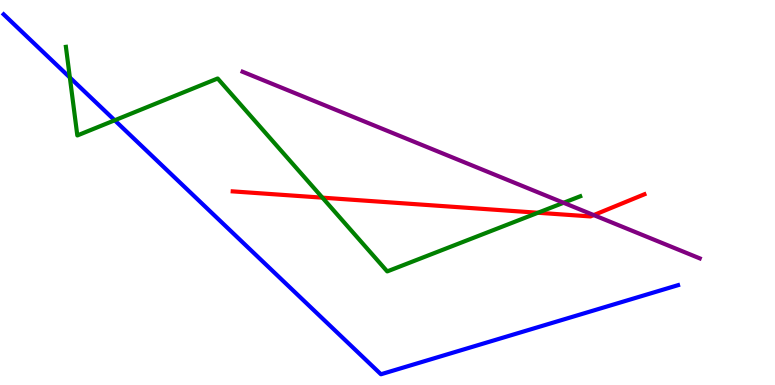[{'lines': ['blue', 'red'], 'intersections': []}, {'lines': ['green', 'red'], 'intersections': [{'x': 4.16, 'y': 4.87}, {'x': 6.94, 'y': 4.47}]}, {'lines': ['purple', 'red'], 'intersections': [{'x': 7.66, 'y': 4.41}]}, {'lines': ['blue', 'green'], 'intersections': [{'x': 0.901, 'y': 7.99}, {'x': 1.48, 'y': 6.88}]}, {'lines': ['blue', 'purple'], 'intersections': []}, {'lines': ['green', 'purple'], 'intersections': [{'x': 7.27, 'y': 4.73}]}]